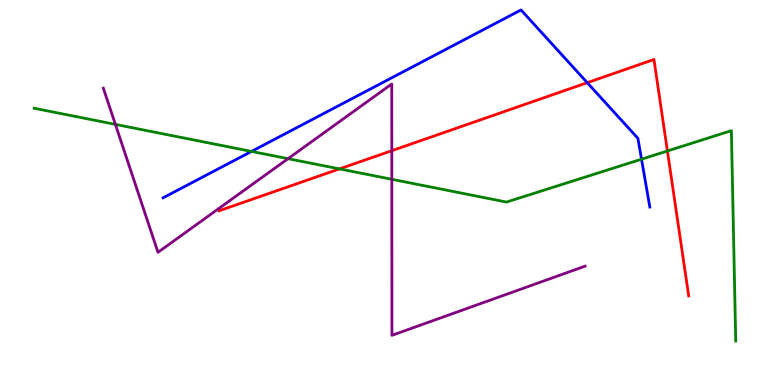[{'lines': ['blue', 'red'], 'intersections': [{'x': 7.58, 'y': 7.85}]}, {'lines': ['green', 'red'], 'intersections': [{'x': 4.38, 'y': 5.61}, {'x': 8.61, 'y': 6.08}]}, {'lines': ['purple', 'red'], 'intersections': [{'x': 5.06, 'y': 6.09}]}, {'lines': ['blue', 'green'], 'intersections': [{'x': 3.25, 'y': 6.07}, {'x': 8.28, 'y': 5.87}]}, {'lines': ['blue', 'purple'], 'intersections': []}, {'lines': ['green', 'purple'], 'intersections': [{'x': 1.49, 'y': 6.77}, {'x': 3.72, 'y': 5.88}, {'x': 5.06, 'y': 5.34}]}]